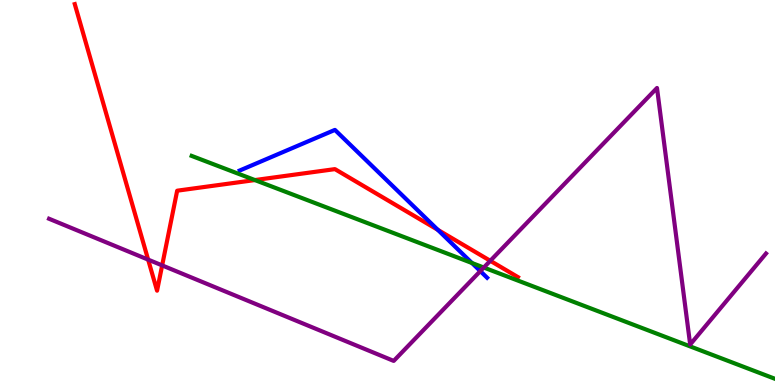[{'lines': ['blue', 'red'], 'intersections': [{'x': 5.65, 'y': 4.03}]}, {'lines': ['green', 'red'], 'intersections': [{'x': 3.29, 'y': 5.32}]}, {'lines': ['purple', 'red'], 'intersections': [{'x': 1.91, 'y': 3.26}, {'x': 2.09, 'y': 3.11}, {'x': 6.33, 'y': 3.23}]}, {'lines': ['blue', 'green'], 'intersections': [{'x': 6.09, 'y': 3.17}]}, {'lines': ['blue', 'purple'], 'intersections': [{'x': 6.2, 'y': 2.96}]}, {'lines': ['green', 'purple'], 'intersections': [{'x': 6.24, 'y': 3.05}]}]